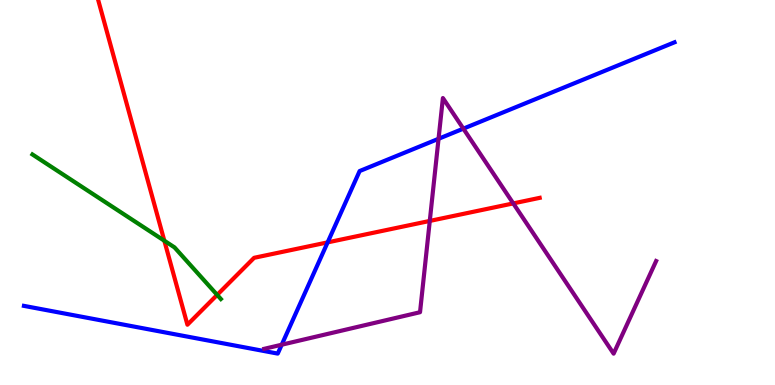[{'lines': ['blue', 'red'], 'intersections': [{'x': 4.23, 'y': 3.7}]}, {'lines': ['green', 'red'], 'intersections': [{'x': 2.12, 'y': 3.75}, {'x': 2.8, 'y': 2.34}]}, {'lines': ['purple', 'red'], 'intersections': [{'x': 5.55, 'y': 4.26}, {'x': 6.62, 'y': 4.72}]}, {'lines': ['blue', 'green'], 'intersections': []}, {'lines': ['blue', 'purple'], 'intersections': [{'x': 3.64, 'y': 1.05}, {'x': 5.66, 'y': 6.4}, {'x': 5.98, 'y': 6.66}]}, {'lines': ['green', 'purple'], 'intersections': []}]